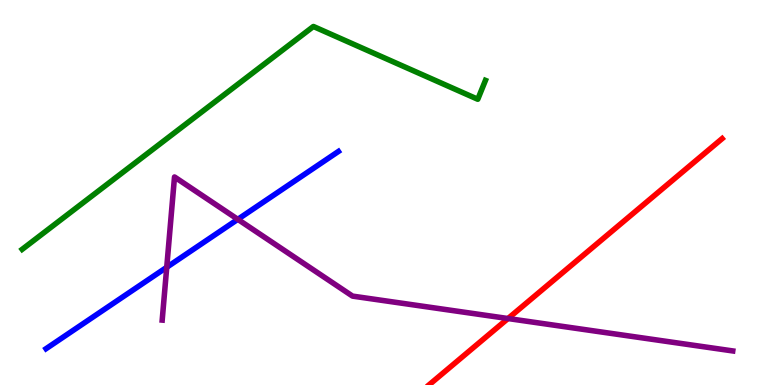[{'lines': ['blue', 'red'], 'intersections': []}, {'lines': ['green', 'red'], 'intersections': []}, {'lines': ['purple', 'red'], 'intersections': [{'x': 6.55, 'y': 1.73}]}, {'lines': ['blue', 'green'], 'intersections': []}, {'lines': ['blue', 'purple'], 'intersections': [{'x': 2.15, 'y': 3.06}, {'x': 3.07, 'y': 4.3}]}, {'lines': ['green', 'purple'], 'intersections': []}]